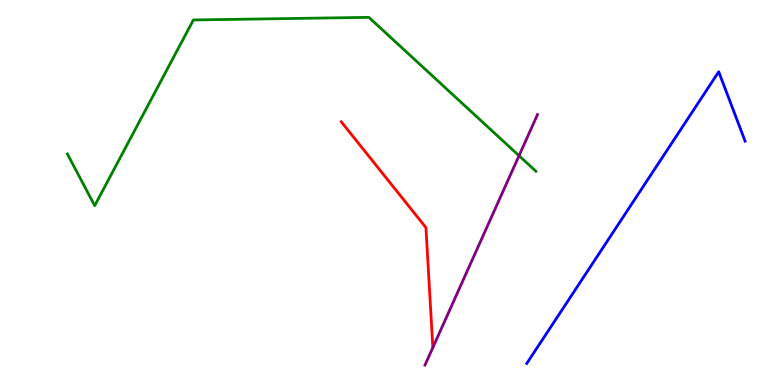[{'lines': ['blue', 'red'], 'intersections': []}, {'lines': ['green', 'red'], 'intersections': []}, {'lines': ['purple', 'red'], 'intersections': []}, {'lines': ['blue', 'green'], 'intersections': []}, {'lines': ['blue', 'purple'], 'intersections': []}, {'lines': ['green', 'purple'], 'intersections': [{'x': 6.7, 'y': 5.96}]}]